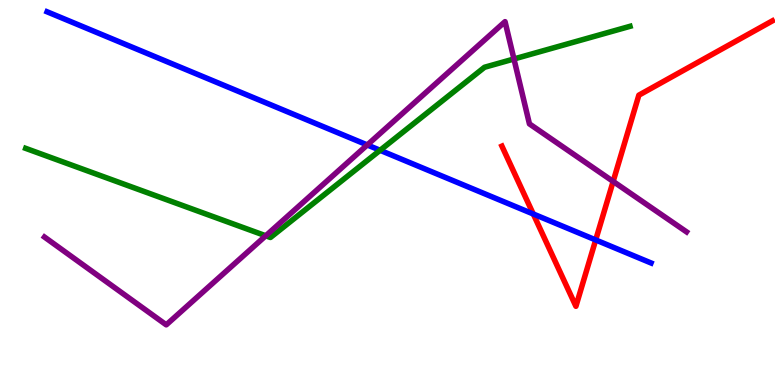[{'lines': ['blue', 'red'], 'intersections': [{'x': 6.88, 'y': 4.44}, {'x': 7.69, 'y': 3.77}]}, {'lines': ['green', 'red'], 'intersections': []}, {'lines': ['purple', 'red'], 'intersections': [{'x': 7.91, 'y': 5.29}]}, {'lines': ['blue', 'green'], 'intersections': [{'x': 4.9, 'y': 6.1}]}, {'lines': ['blue', 'purple'], 'intersections': [{'x': 4.74, 'y': 6.24}]}, {'lines': ['green', 'purple'], 'intersections': [{'x': 3.43, 'y': 3.88}, {'x': 6.63, 'y': 8.47}]}]